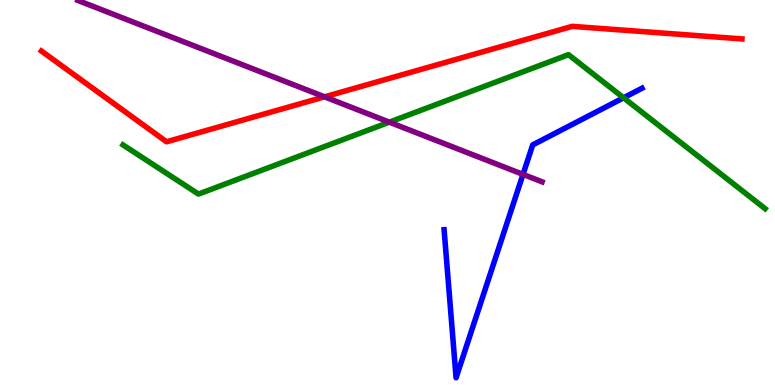[{'lines': ['blue', 'red'], 'intersections': []}, {'lines': ['green', 'red'], 'intersections': []}, {'lines': ['purple', 'red'], 'intersections': [{'x': 4.19, 'y': 7.48}]}, {'lines': ['blue', 'green'], 'intersections': [{'x': 8.05, 'y': 7.46}]}, {'lines': ['blue', 'purple'], 'intersections': [{'x': 6.75, 'y': 5.47}]}, {'lines': ['green', 'purple'], 'intersections': [{'x': 5.02, 'y': 6.83}]}]